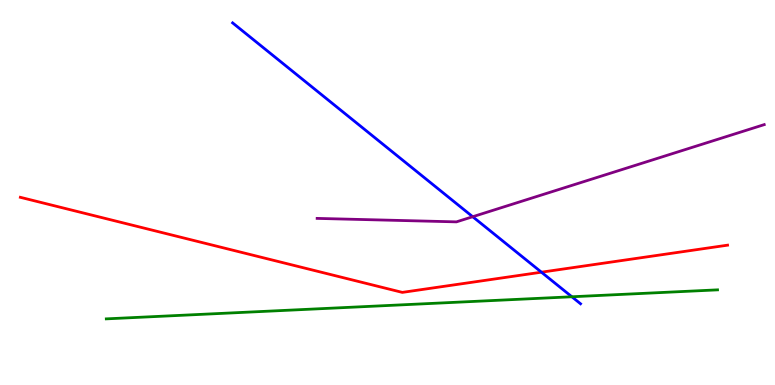[{'lines': ['blue', 'red'], 'intersections': [{'x': 6.99, 'y': 2.93}]}, {'lines': ['green', 'red'], 'intersections': []}, {'lines': ['purple', 'red'], 'intersections': []}, {'lines': ['blue', 'green'], 'intersections': [{'x': 7.38, 'y': 2.29}]}, {'lines': ['blue', 'purple'], 'intersections': [{'x': 6.1, 'y': 4.37}]}, {'lines': ['green', 'purple'], 'intersections': []}]